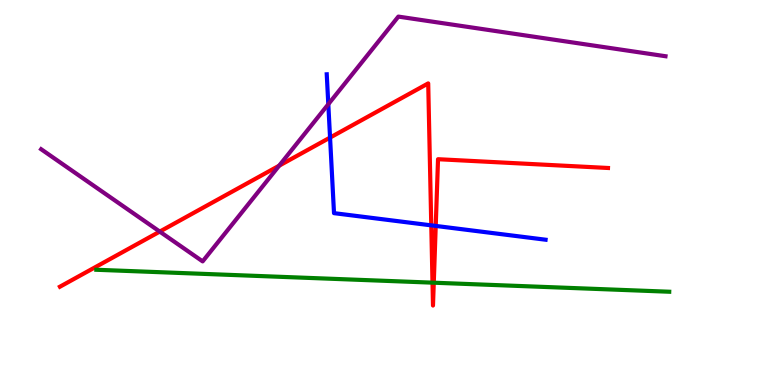[{'lines': ['blue', 'red'], 'intersections': [{'x': 4.26, 'y': 6.43}, {'x': 5.56, 'y': 4.15}, {'x': 5.62, 'y': 4.13}]}, {'lines': ['green', 'red'], 'intersections': [{'x': 5.58, 'y': 2.66}, {'x': 5.6, 'y': 2.66}]}, {'lines': ['purple', 'red'], 'intersections': [{'x': 2.06, 'y': 3.98}, {'x': 3.6, 'y': 5.7}]}, {'lines': ['blue', 'green'], 'intersections': []}, {'lines': ['blue', 'purple'], 'intersections': [{'x': 4.24, 'y': 7.29}]}, {'lines': ['green', 'purple'], 'intersections': []}]